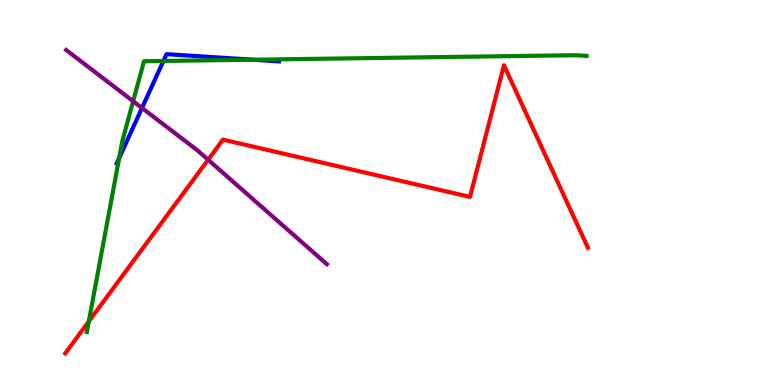[{'lines': ['blue', 'red'], 'intersections': []}, {'lines': ['green', 'red'], 'intersections': [{'x': 1.15, 'y': 1.65}]}, {'lines': ['purple', 'red'], 'intersections': [{'x': 2.69, 'y': 5.85}]}, {'lines': ['blue', 'green'], 'intersections': [{'x': 1.54, 'y': 5.9}, {'x': 2.11, 'y': 8.42}, {'x': 3.26, 'y': 8.45}]}, {'lines': ['blue', 'purple'], 'intersections': [{'x': 1.83, 'y': 7.2}]}, {'lines': ['green', 'purple'], 'intersections': [{'x': 1.72, 'y': 7.37}]}]